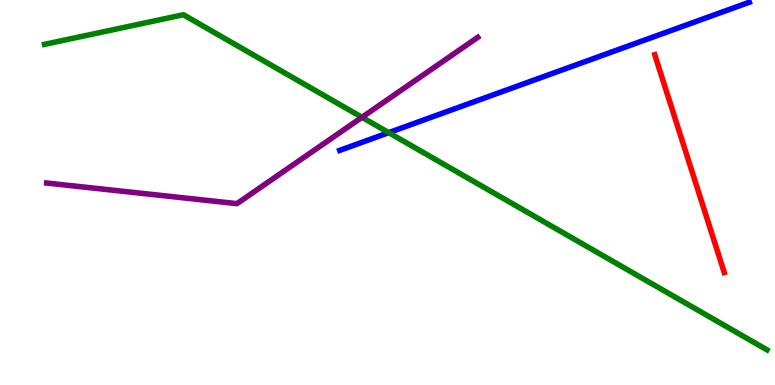[{'lines': ['blue', 'red'], 'intersections': []}, {'lines': ['green', 'red'], 'intersections': []}, {'lines': ['purple', 'red'], 'intersections': []}, {'lines': ['blue', 'green'], 'intersections': [{'x': 5.02, 'y': 6.55}]}, {'lines': ['blue', 'purple'], 'intersections': []}, {'lines': ['green', 'purple'], 'intersections': [{'x': 4.67, 'y': 6.95}]}]